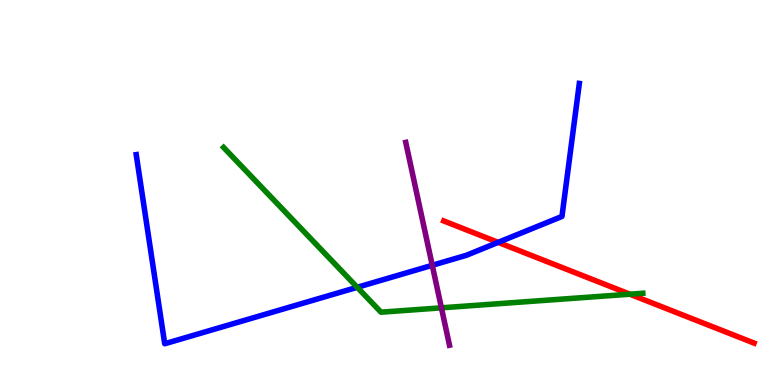[{'lines': ['blue', 'red'], 'intersections': [{'x': 6.43, 'y': 3.7}]}, {'lines': ['green', 'red'], 'intersections': [{'x': 8.13, 'y': 2.36}]}, {'lines': ['purple', 'red'], 'intersections': []}, {'lines': ['blue', 'green'], 'intersections': [{'x': 4.61, 'y': 2.54}]}, {'lines': ['blue', 'purple'], 'intersections': [{'x': 5.58, 'y': 3.11}]}, {'lines': ['green', 'purple'], 'intersections': [{'x': 5.7, 'y': 2.0}]}]